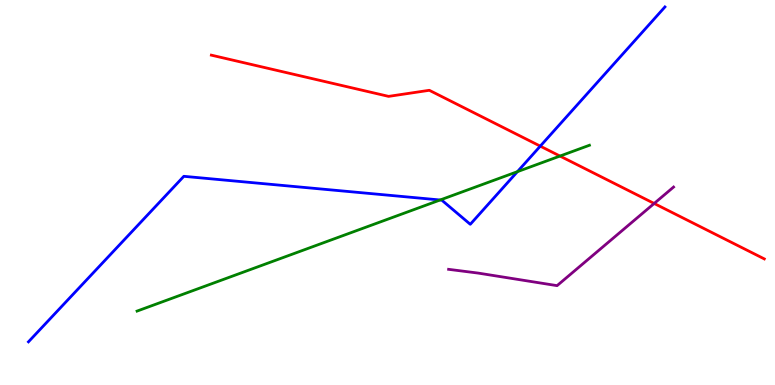[{'lines': ['blue', 'red'], 'intersections': [{'x': 6.97, 'y': 6.2}]}, {'lines': ['green', 'red'], 'intersections': [{'x': 7.23, 'y': 5.95}]}, {'lines': ['purple', 'red'], 'intersections': [{'x': 8.44, 'y': 4.72}]}, {'lines': ['blue', 'green'], 'intersections': [{'x': 5.68, 'y': 4.81}, {'x': 6.68, 'y': 5.54}]}, {'lines': ['blue', 'purple'], 'intersections': []}, {'lines': ['green', 'purple'], 'intersections': []}]